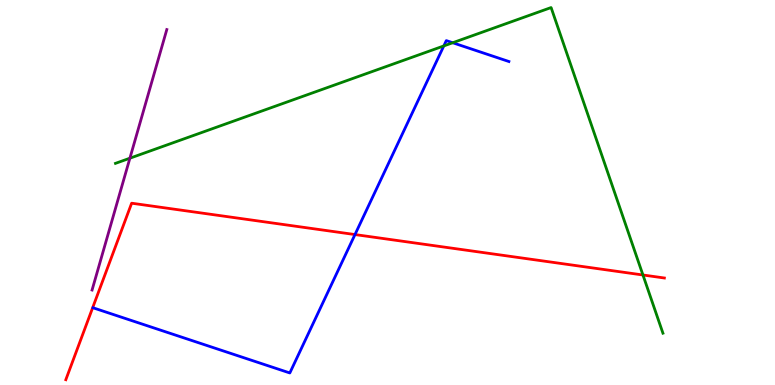[{'lines': ['blue', 'red'], 'intersections': [{'x': 4.58, 'y': 3.91}]}, {'lines': ['green', 'red'], 'intersections': [{'x': 8.3, 'y': 2.86}]}, {'lines': ['purple', 'red'], 'intersections': []}, {'lines': ['blue', 'green'], 'intersections': [{'x': 5.73, 'y': 8.81}, {'x': 5.84, 'y': 8.89}]}, {'lines': ['blue', 'purple'], 'intersections': []}, {'lines': ['green', 'purple'], 'intersections': [{'x': 1.68, 'y': 5.89}]}]